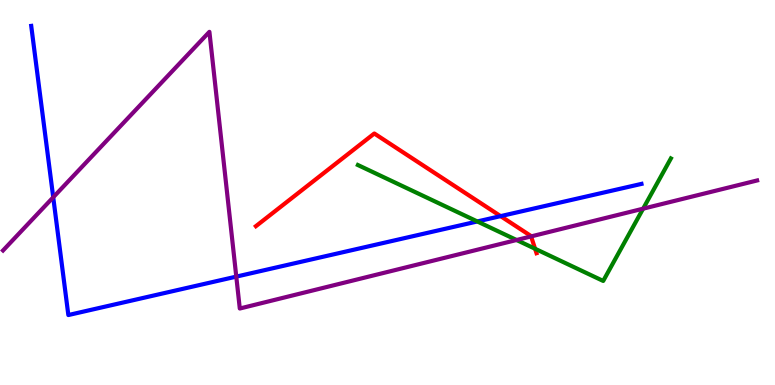[{'lines': ['blue', 'red'], 'intersections': [{'x': 6.46, 'y': 4.39}]}, {'lines': ['green', 'red'], 'intersections': [{'x': 6.9, 'y': 3.54}]}, {'lines': ['purple', 'red'], 'intersections': [{'x': 6.85, 'y': 3.86}]}, {'lines': ['blue', 'green'], 'intersections': [{'x': 6.16, 'y': 4.25}]}, {'lines': ['blue', 'purple'], 'intersections': [{'x': 0.687, 'y': 4.88}, {'x': 3.05, 'y': 2.82}]}, {'lines': ['green', 'purple'], 'intersections': [{'x': 6.67, 'y': 3.77}, {'x': 8.3, 'y': 4.58}]}]